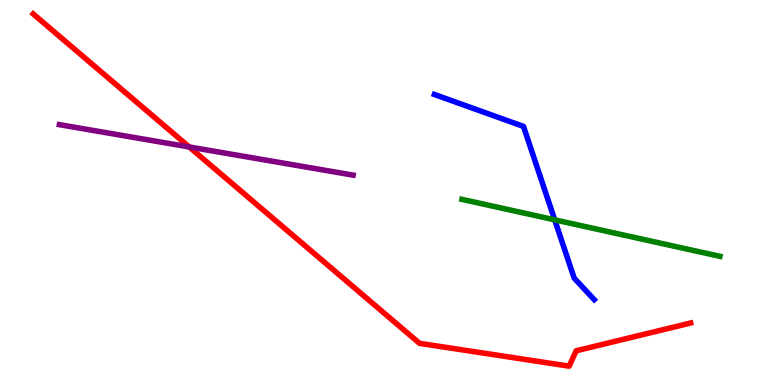[{'lines': ['blue', 'red'], 'intersections': []}, {'lines': ['green', 'red'], 'intersections': []}, {'lines': ['purple', 'red'], 'intersections': [{'x': 2.44, 'y': 6.18}]}, {'lines': ['blue', 'green'], 'intersections': [{'x': 7.16, 'y': 4.29}]}, {'lines': ['blue', 'purple'], 'intersections': []}, {'lines': ['green', 'purple'], 'intersections': []}]